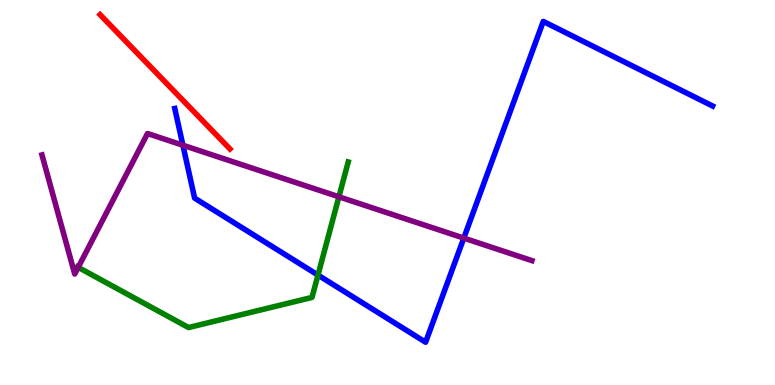[{'lines': ['blue', 'red'], 'intersections': []}, {'lines': ['green', 'red'], 'intersections': []}, {'lines': ['purple', 'red'], 'intersections': []}, {'lines': ['blue', 'green'], 'intersections': [{'x': 4.1, 'y': 2.86}]}, {'lines': ['blue', 'purple'], 'intersections': [{'x': 2.36, 'y': 6.23}, {'x': 5.98, 'y': 3.82}]}, {'lines': ['green', 'purple'], 'intersections': [{'x': 1.01, 'y': 3.06}, {'x': 4.37, 'y': 4.89}]}]